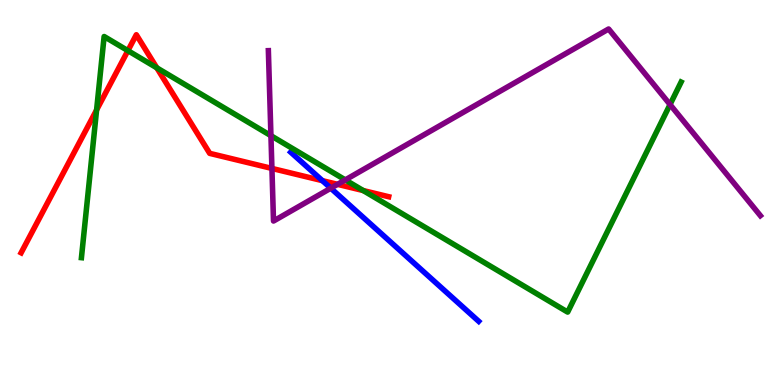[{'lines': ['blue', 'red'], 'intersections': [{'x': 4.16, 'y': 5.31}]}, {'lines': ['green', 'red'], 'intersections': [{'x': 1.25, 'y': 7.14}, {'x': 1.65, 'y': 8.68}, {'x': 2.02, 'y': 8.24}, {'x': 4.69, 'y': 5.05}]}, {'lines': ['purple', 'red'], 'intersections': [{'x': 3.51, 'y': 5.63}, {'x': 4.36, 'y': 5.21}]}, {'lines': ['blue', 'green'], 'intersections': []}, {'lines': ['blue', 'purple'], 'intersections': [{'x': 4.27, 'y': 5.11}]}, {'lines': ['green', 'purple'], 'intersections': [{'x': 3.5, 'y': 6.48}, {'x': 4.46, 'y': 5.33}, {'x': 8.65, 'y': 7.28}]}]